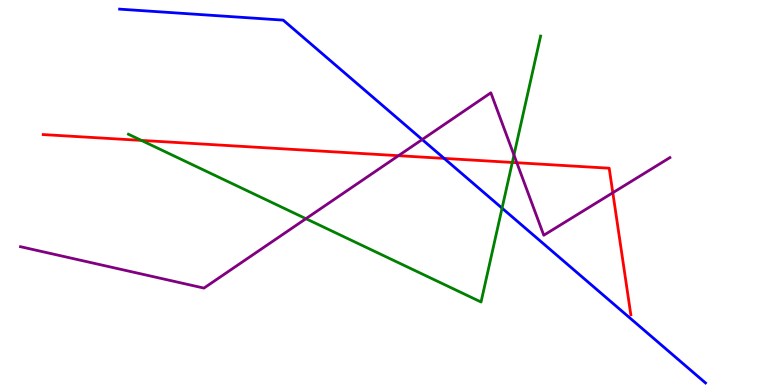[{'lines': ['blue', 'red'], 'intersections': [{'x': 5.73, 'y': 5.89}]}, {'lines': ['green', 'red'], 'intersections': [{'x': 1.82, 'y': 6.35}, {'x': 6.61, 'y': 5.78}]}, {'lines': ['purple', 'red'], 'intersections': [{'x': 5.14, 'y': 5.96}, {'x': 6.67, 'y': 5.77}, {'x': 7.91, 'y': 4.99}]}, {'lines': ['blue', 'green'], 'intersections': [{'x': 6.48, 'y': 4.59}]}, {'lines': ['blue', 'purple'], 'intersections': [{'x': 5.45, 'y': 6.38}]}, {'lines': ['green', 'purple'], 'intersections': [{'x': 3.95, 'y': 4.32}, {'x': 6.63, 'y': 5.97}]}]